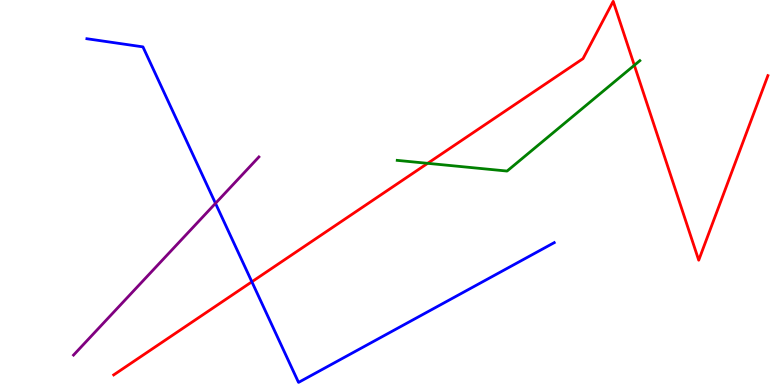[{'lines': ['blue', 'red'], 'intersections': [{'x': 3.25, 'y': 2.68}]}, {'lines': ['green', 'red'], 'intersections': [{'x': 5.52, 'y': 5.76}, {'x': 8.18, 'y': 8.3}]}, {'lines': ['purple', 'red'], 'intersections': []}, {'lines': ['blue', 'green'], 'intersections': []}, {'lines': ['blue', 'purple'], 'intersections': [{'x': 2.78, 'y': 4.72}]}, {'lines': ['green', 'purple'], 'intersections': []}]